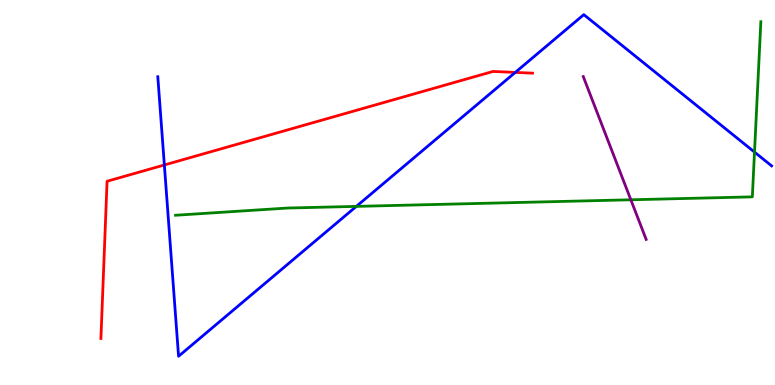[{'lines': ['blue', 'red'], 'intersections': [{'x': 2.12, 'y': 5.72}, {'x': 6.65, 'y': 8.12}]}, {'lines': ['green', 'red'], 'intersections': []}, {'lines': ['purple', 'red'], 'intersections': []}, {'lines': ['blue', 'green'], 'intersections': [{'x': 4.6, 'y': 4.64}, {'x': 9.74, 'y': 6.05}]}, {'lines': ['blue', 'purple'], 'intersections': []}, {'lines': ['green', 'purple'], 'intersections': [{'x': 8.14, 'y': 4.81}]}]